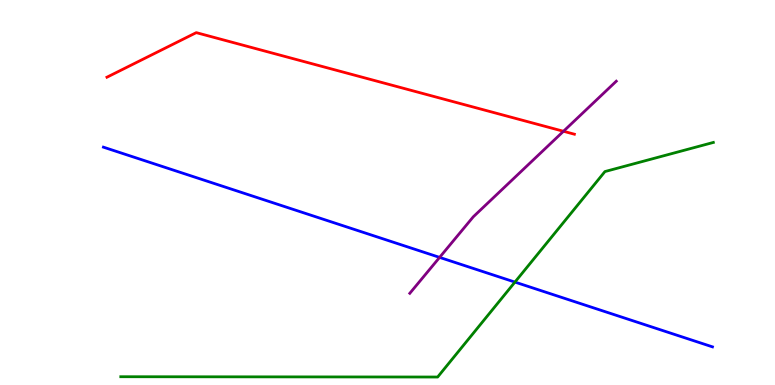[{'lines': ['blue', 'red'], 'intersections': []}, {'lines': ['green', 'red'], 'intersections': []}, {'lines': ['purple', 'red'], 'intersections': [{'x': 7.27, 'y': 6.59}]}, {'lines': ['blue', 'green'], 'intersections': [{'x': 6.64, 'y': 2.67}]}, {'lines': ['blue', 'purple'], 'intersections': [{'x': 5.67, 'y': 3.31}]}, {'lines': ['green', 'purple'], 'intersections': []}]